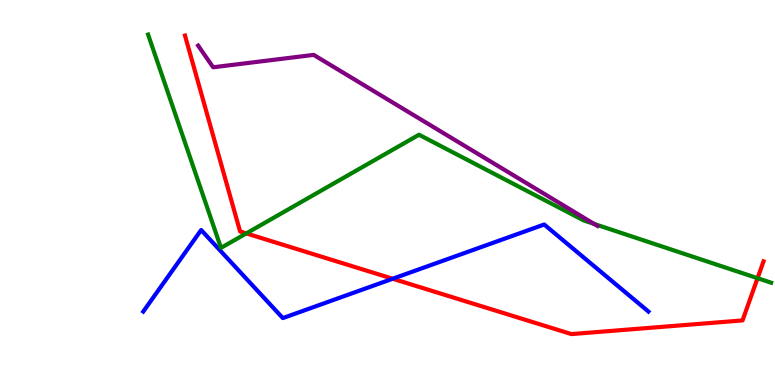[{'lines': ['blue', 'red'], 'intersections': [{'x': 5.07, 'y': 2.76}]}, {'lines': ['green', 'red'], 'intersections': [{'x': 3.18, 'y': 3.94}, {'x': 9.77, 'y': 2.77}]}, {'lines': ['purple', 'red'], 'intersections': []}, {'lines': ['blue', 'green'], 'intersections': []}, {'lines': ['blue', 'purple'], 'intersections': []}, {'lines': ['green', 'purple'], 'intersections': [{'x': 7.67, 'y': 4.18}]}]